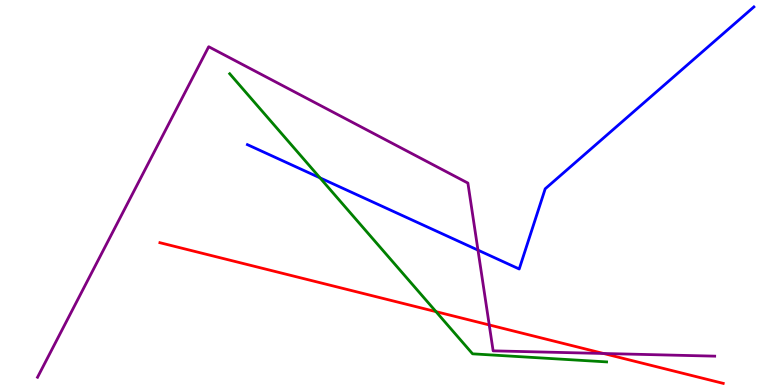[{'lines': ['blue', 'red'], 'intersections': []}, {'lines': ['green', 'red'], 'intersections': [{'x': 5.63, 'y': 1.91}]}, {'lines': ['purple', 'red'], 'intersections': [{'x': 6.31, 'y': 1.56}, {'x': 7.79, 'y': 0.818}]}, {'lines': ['blue', 'green'], 'intersections': [{'x': 4.13, 'y': 5.38}]}, {'lines': ['blue', 'purple'], 'intersections': [{'x': 6.17, 'y': 3.5}]}, {'lines': ['green', 'purple'], 'intersections': []}]